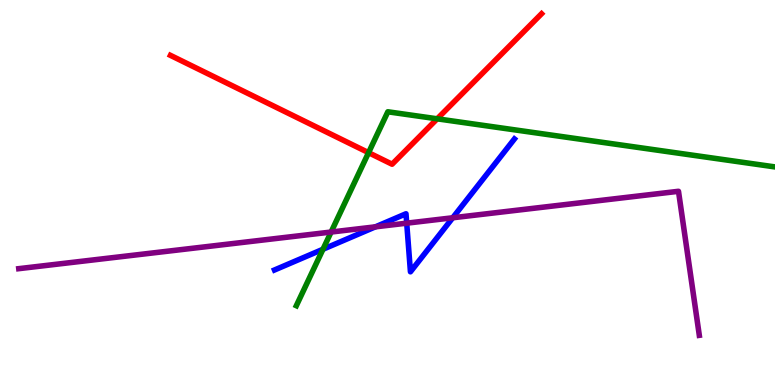[{'lines': ['blue', 'red'], 'intersections': []}, {'lines': ['green', 'red'], 'intersections': [{'x': 4.76, 'y': 6.03}, {'x': 5.64, 'y': 6.91}]}, {'lines': ['purple', 'red'], 'intersections': []}, {'lines': ['blue', 'green'], 'intersections': [{'x': 4.17, 'y': 3.53}]}, {'lines': ['blue', 'purple'], 'intersections': [{'x': 4.84, 'y': 4.11}, {'x': 5.25, 'y': 4.2}, {'x': 5.84, 'y': 4.34}]}, {'lines': ['green', 'purple'], 'intersections': [{'x': 4.27, 'y': 3.97}]}]